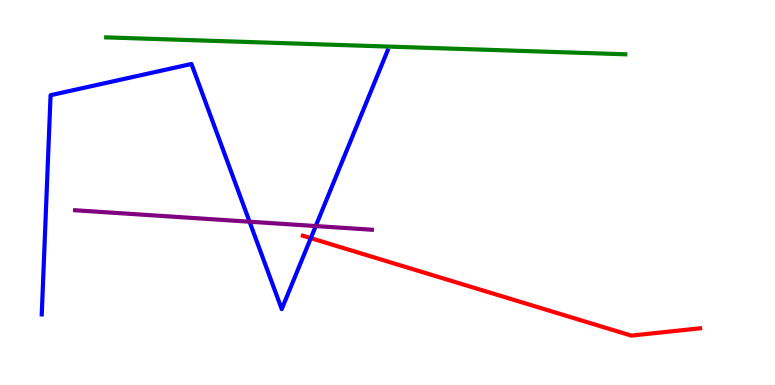[{'lines': ['blue', 'red'], 'intersections': [{'x': 4.01, 'y': 3.81}]}, {'lines': ['green', 'red'], 'intersections': []}, {'lines': ['purple', 'red'], 'intersections': []}, {'lines': ['blue', 'green'], 'intersections': []}, {'lines': ['blue', 'purple'], 'intersections': [{'x': 3.22, 'y': 4.24}, {'x': 4.07, 'y': 4.13}]}, {'lines': ['green', 'purple'], 'intersections': []}]